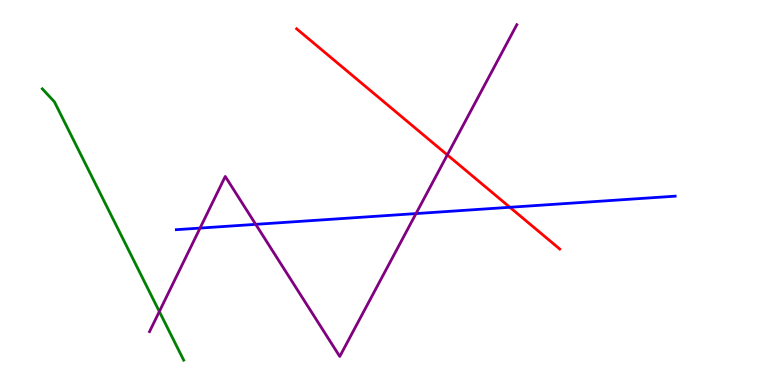[{'lines': ['blue', 'red'], 'intersections': [{'x': 6.58, 'y': 4.62}]}, {'lines': ['green', 'red'], 'intersections': []}, {'lines': ['purple', 'red'], 'intersections': [{'x': 5.77, 'y': 5.98}]}, {'lines': ['blue', 'green'], 'intersections': []}, {'lines': ['blue', 'purple'], 'intersections': [{'x': 2.58, 'y': 4.08}, {'x': 3.3, 'y': 4.17}, {'x': 5.37, 'y': 4.45}]}, {'lines': ['green', 'purple'], 'intersections': [{'x': 2.06, 'y': 1.91}]}]